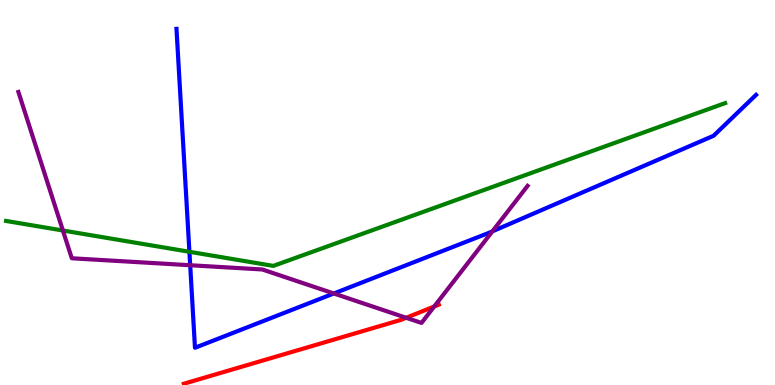[{'lines': ['blue', 'red'], 'intersections': []}, {'lines': ['green', 'red'], 'intersections': []}, {'lines': ['purple', 'red'], 'intersections': [{'x': 5.24, 'y': 1.75}, {'x': 5.6, 'y': 2.04}]}, {'lines': ['blue', 'green'], 'intersections': [{'x': 2.44, 'y': 3.46}]}, {'lines': ['blue', 'purple'], 'intersections': [{'x': 2.45, 'y': 3.11}, {'x': 4.31, 'y': 2.38}, {'x': 6.35, 'y': 3.99}]}, {'lines': ['green', 'purple'], 'intersections': [{'x': 0.812, 'y': 4.01}]}]